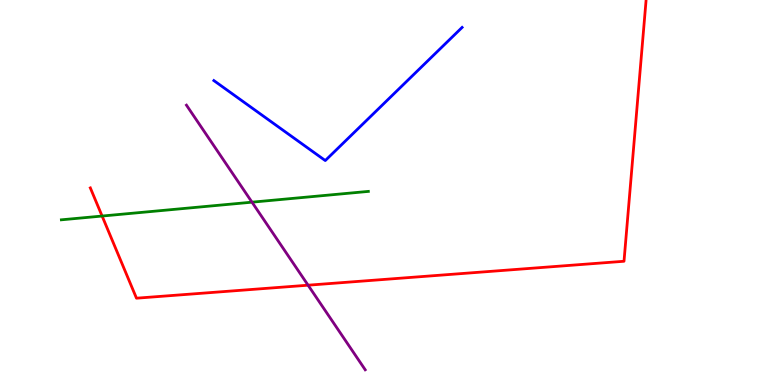[{'lines': ['blue', 'red'], 'intersections': []}, {'lines': ['green', 'red'], 'intersections': [{'x': 1.32, 'y': 4.39}]}, {'lines': ['purple', 'red'], 'intersections': [{'x': 3.98, 'y': 2.59}]}, {'lines': ['blue', 'green'], 'intersections': []}, {'lines': ['blue', 'purple'], 'intersections': []}, {'lines': ['green', 'purple'], 'intersections': [{'x': 3.25, 'y': 4.75}]}]